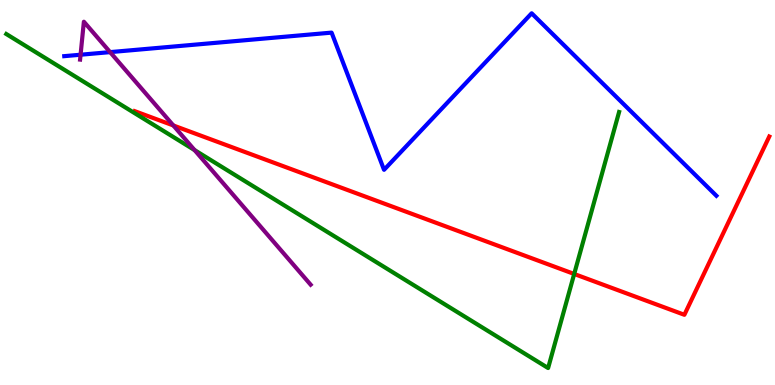[{'lines': ['blue', 'red'], 'intersections': []}, {'lines': ['green', 'red'], 'intersections': [{'x': 7.41, 'y': 2.88}]}, {'lines': ['purple', 'red'], 'intersections': [{'x': 2.24, 'y': 6.74}]}, {'lines': ['blue', 'green'], 'intersections': []}, {'lines': ['blue', 'purple'], 'intersections': [{'x': 1.04, 'y': 8.58}, {'x': 1.42, 'y': 8.65}]}, {'lines': ['green', 'purple'], 'intersections': [{'x': 2.51, 'y': 6.1}]}]